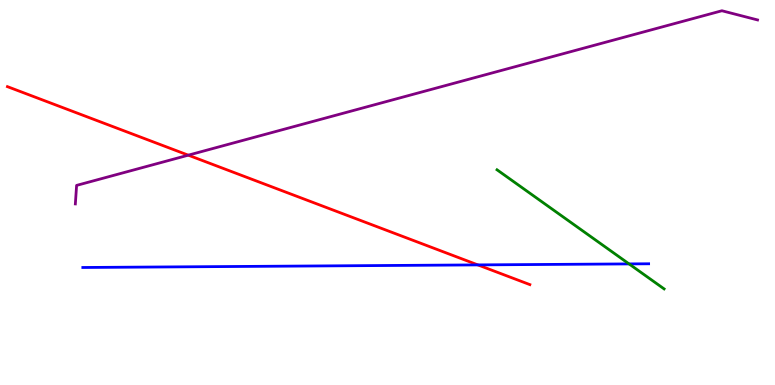[{'lines': ['blue', 'red'], 'intersections': [{'x': 6.17, 'y': 3.12}]}, {'lines': ['green', 'red'], 'intersections': []}, {'lines': ['purple', 'red'], 'intersections': [{'x': 2.43, 'y': 5.97}]}, {'lines': ['blue', 'green'], 'intersections': [{'x': 8.12, 'y': 3.15}]}, {'lines': ['blue', 'purple'], 'intersections': []}, {'lines': ['green', 'purple'], 'intersections': []}]